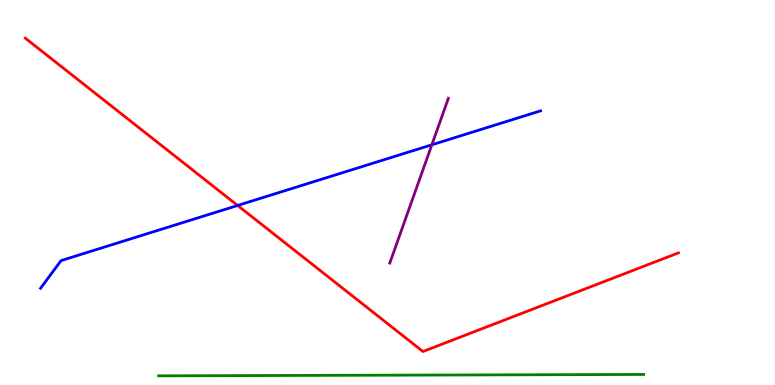[{'lines': ['blue', 'red'], 'intersections': [{'x': 3.07, 'y': 4.66}]}, {'lines': ['green', 'red'], 'intersections': []}, {'lines': ['purple', 'red'], 'intersections': []}, {'lines': ['blue', 'green'], 'intersections': []}, {'lines': ['blue', 'purple'], 'intersections': [{'x': 5.57, 'y': 6.24}]}, {'lines': ['green', 'purple'], 'intersections': []}]